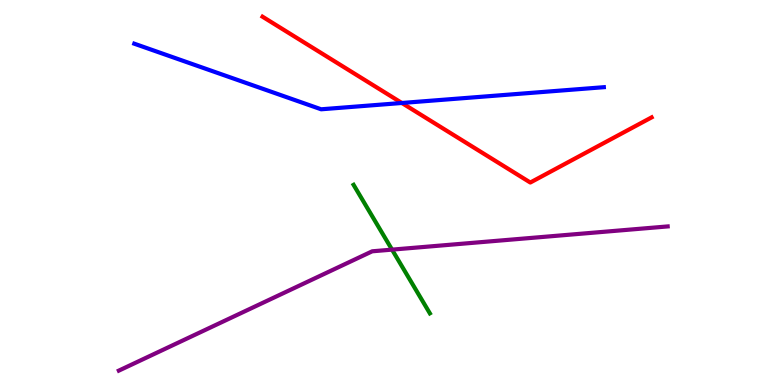[{'lines': ['blue', 'red'], 'intersections': [{'x': 5.19, 'y': 7.33}]}, {'lines': ['green', 'red'], 'intersections': []}, {'lines': ['purple', 'red'], 'intersections': []}, {'lines': ['blue', 'green'], 'intersections': []}, {'lines': ['blue', 'purple'], 'intersections': []}, {'lines': ['green', 'purple'], 'intersections': [{'x': 5.06, 'y': 3.52}]}]